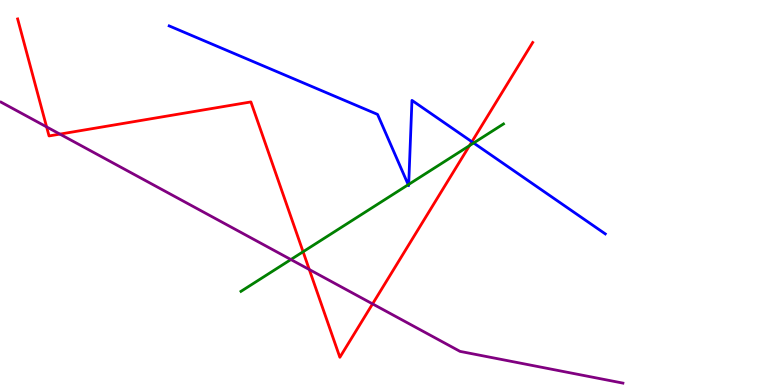[{'lines': ['blue', 'red'], 'intersections': [{'x': 6.09, 'y': 6.32}]}, {'lines': ['green', 'red'], 'intersections': [{'x': 3.91, 'y': 3.46}, {'x': 6.06, 'y': 6.22}]}, {'lines': ['purple', 'red'], 'intersections': [{'x': 0.601, 'y': 6.7}, {'x': 0.773, 'y': 6.52}, {'x': 3.99, 'y': 3.0}, {'x': 4.81, 'y': 2.11}]}, {'lines': ['blue', 'green'], 'intersections': [{'x': 5.27, 'y': 5.2}, {'x': 5.27, 'y': 5.21}, {'x': 6.11, 'y': 6.29}]}, {'lines': ['blue', 'purple'], 'intersections': []}, {'lines': ['green', 'purple'], 'intersections': [{'x': 3.75, 'y': 3.26}]}]